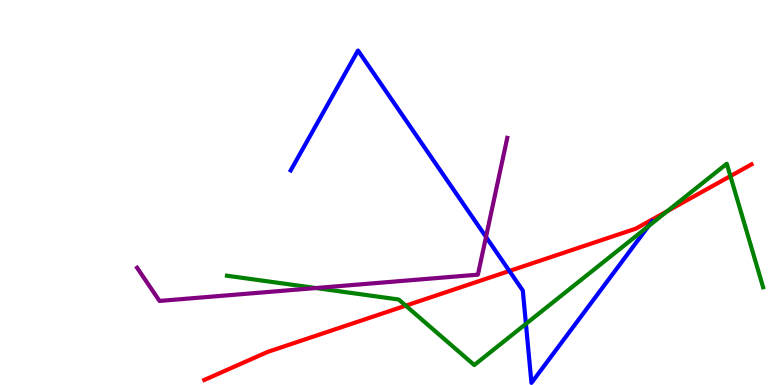[{'lines': ['blue', 'red'], 'intersections': [{'x': 6.57, 'y': 2.96}]}, {'lines': ['green', 'red'], 'intersections': [{'x': 5.24, 'y': 2.06}, {'x': 8.61, 'y': 4.51}, {'x': 9.42, 'y': 5.43}]}, {'lines': ['purple', 'red'], 'intersections': []}, {'lines': ['blue', 'green'], 'intersections': [{'x': 6.79, 'y': 1.59}, {'x': 8.37, 'y': 4.12}]}, {'lines': ['blue', 'purple'], 'intersections': [{'x': 6.27, 'y': 3.85}]}, {'lines': ['green', 'purple'], 'intersections': [{'x': 4.08, 'y': 2.52}]}]